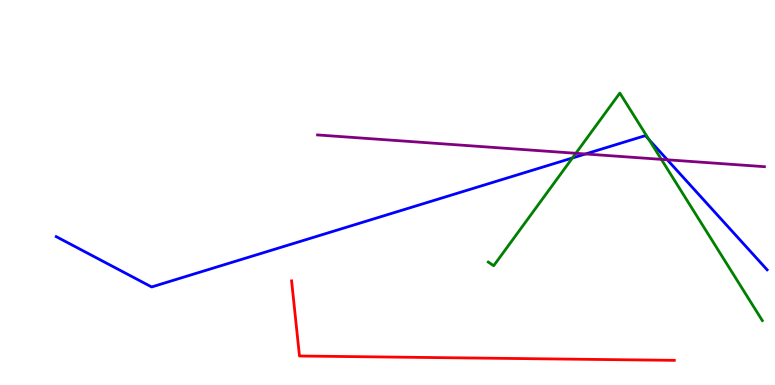[{'lines': ['blue', 'red'], 'intersections': []}, {'lines': ['green', 'red'], 'intersections': []}, {'lines': ['purple', 'red'], 'intersections': []}, {'lines': ['blue', 'green'], 'intersections': [{'x': 7.39, 'y': 5.9}, {'x': 8.37, 'y': 6.37}]}, {'lines': ['blue', 'purple'], 'intersections': [{'x': 7.55, 'y': 6.0}, {'x': 8.61, 'y': 5.85}]}, {'lines': ['green', 'purple'], 'intersections': [{'x': 7.43, 'y': 6.02}, {'x': 8.53, 'y': 5.86}]}]